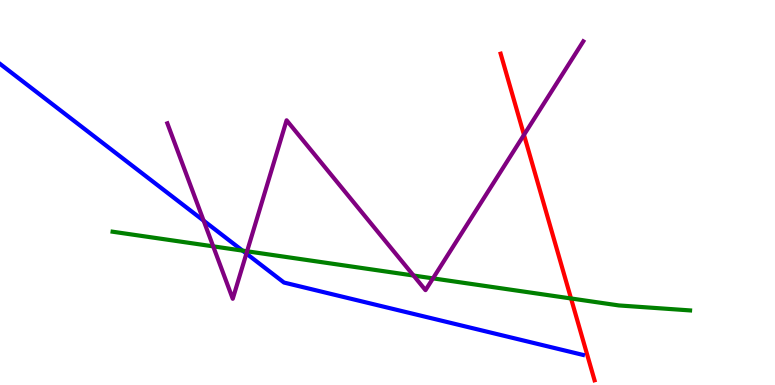[{'lines': ['blue', 'red'], 'intersections': []}, {'lines': ['green', 'red'], 'intersections': [{'x': 7.37, 'y': 2.25}]}, {'lines': ['purple', 'red'], 'intersections': [{'x': 6.76, 'y': 6.5}]}, {'lines': ['blue', 'green'], 'intersections': [{'x': 3.13, 'y': 3.49}]}, {'lines': ['blue', 'purple'], 'intersections': [{'x': 2.63, 'y': 4.27}, {'x': 3.18, 'y': 3.41}]}, {'lines': ['green', 'purple'], 'intersections': [{'x': 2.75, 'y': 3.6}, {'x': 3.19, 'y': 3.47}, {'x': 5.34, 'y': 2.84}, {'x': 5.59, 'y': 2.77}]}]